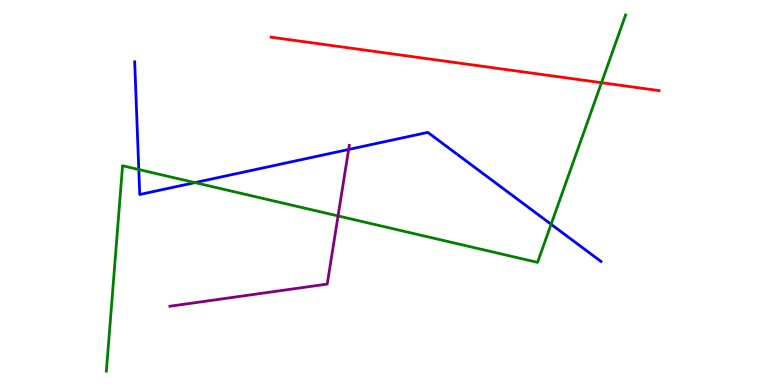[{'lines': ['blue', 'red'], 'intersections': []}, {'lines': ['green', 'red'], 'intersections': [{'x': 7.76, 'y': 7.85}]}, {'lines': ['purple', 'red'], 'intersections': []}, {'lines': ['blue', 'green'], 'intersections': [{'x': 1.79, 'y': 5.6}, {'x': 2.52, 'y': 5.26}, {'x': 7.11, 'y': 4.17}]}, {'lines': ['blue', 'purple'], 'intersections': [{'x': 4.5, 'y': 6.12}]}, {'lines': ['green', 'purple'], 'intersections': [{'x': 4.36, 'y': 4.39}]}]